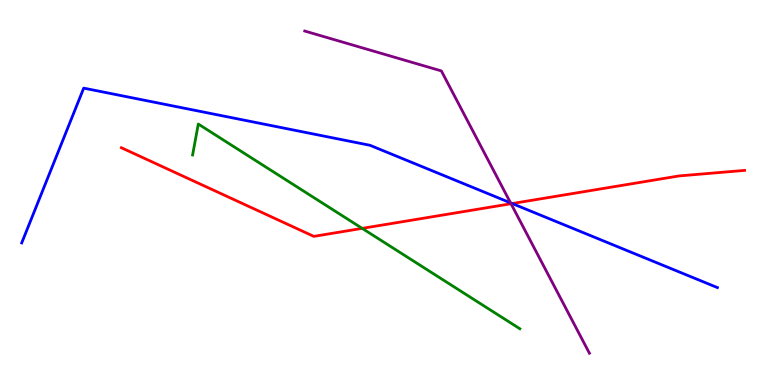[{'lines': ['blue', 'red'], 'intersections': [{'x': 6.61, 'y': 4.71}]}, {'lines': ['green', 'red'], 'intersections': [{'x': 4.67, 'y': 4.07}]}, {'lines': ['purple', 'red'], 'intersections': [{'x': 6.59, 'y': 4.71}]}, {'lines': ['blue', 'green'], 'intersections': []}, {'lines': ['blue', 'purple'], 'intersections': [{'x': 6.59, 'y': 4.73}]}, {'lines': ['green', 'purple'], 'intersections': []}]